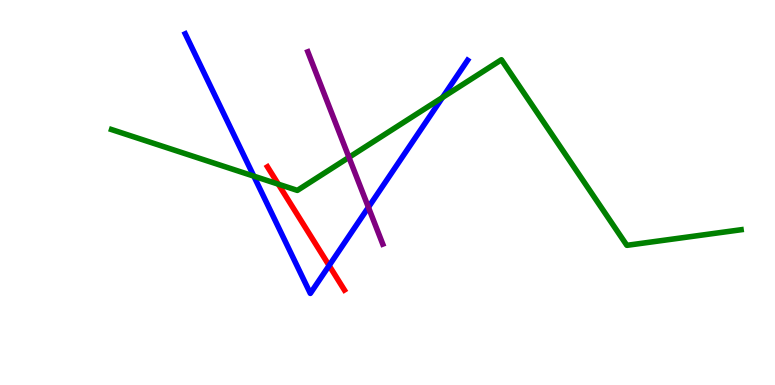[{'lines': ['blue', 'red'], 'intersections': [{'x': 4.25, 'y': 3.1}]}, {'lines': ['green', 'red'], 'intersections': [{'x': 3.59, 'y': 5.22}]}, {'lines': ['purple', 'red'], 'intersections': []}, {'lines': ['blue', 'green'], 'intersections': [{'x': 3.28, 'y': 5.42}, {'x': 5.71, 'y': 7.47}]}, {'lines': ['blue', 'purple'], 'intersections': [{'x': 4.75, 'y': 4.62}]}, {'lines': ['green', 'purple'], 'intersections': [{'x': 4.5, 'y': 5.91}]}]